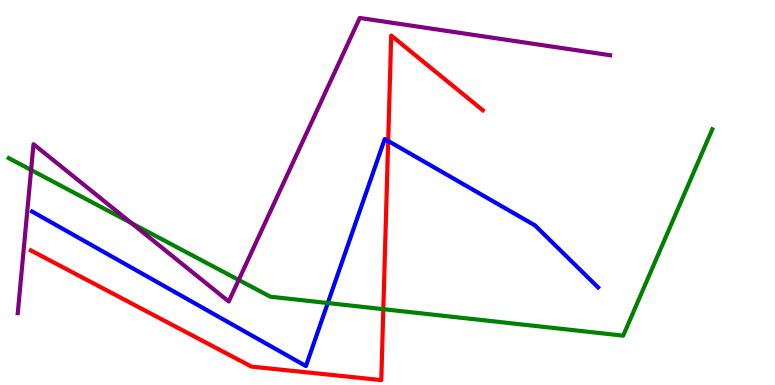[{'lines': ['blue', 'red'], 'intersections': [{'x': 5.01, 'y': 6.34}]}, {'lines': ['green', 'red'], 'intersections': [{'x': 4.95, 'y': 1.97}]}, {'lines': ['purple', 'red'], 'intersections': []}, {'lines': ['blue', 'green'], 'intersections': [{'x': 4.23, 'y': 2.13}]}, {'lines': ['blue', 'purple'], 'intersections': []}, {'lines': ['green', 'purple'], 'intersections': [{'x': 0.401, 'y': 5.59}, {'x': 1.7, 'y': 4.2}, {'x': 3.08, 'y': 2.73}]}]